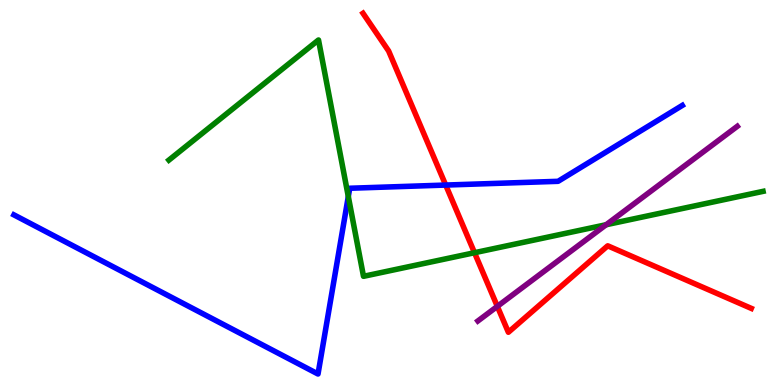[{'lines': ['blue', 'red'], 'intersections': [{'x': 5.75, 'y': 5.19}]}, {'lines': ['green', 'red'], 'intersections': [{'x': 6.12, 'y': 3.44}]}, {'lines': ['purple', 'red'], 'intersections': [{'x': 6.42, 'y': 2.04}]}, {'lines': ['blue', 'green'], 'intersections': [{'x': 4.49, 'y': 4.9}]}, {'lines': ['blue', 'purple'], 'intersections': []}, {'lines': ['green', 'purple'], 'intersections': [{'x': 7.82, 'y': 4.16}]}]